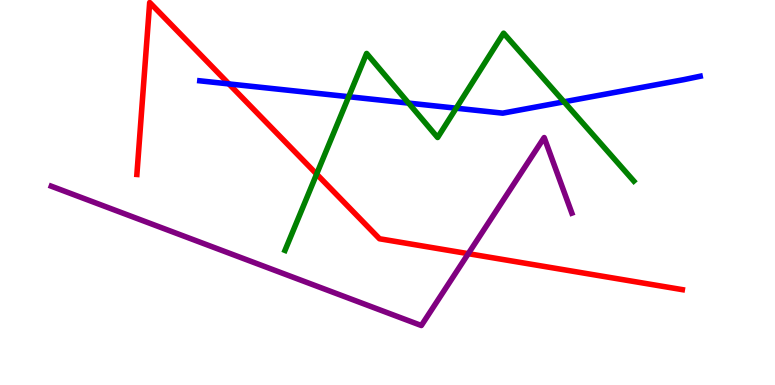[{'lines': ['blue', 'red'], 'intersections': [{'x': 2.95, 'y': 7.82}]}, {'lines': ['green', 'red'], 'intersections': [{'x': 4.09, 'y': 5.48}]}, {'lines': ['purple', 'red'], 'intersections': [{'x': 6.04, 'y': 3.41}]}, {'lines': ['blue', 'green'], 'intersections': [{'x': 4.5, 'y': 7.49}, {'x': 5.27, 'y': 7.32}, {'x': 5.89, 'y': 7.19}, {'x': 7.28, 'y': 7.36}]}, {'lines': ['blue', 'purple'], 'intersections': []}, {'lines': ['green', 'purple'], 'intersections': []}]